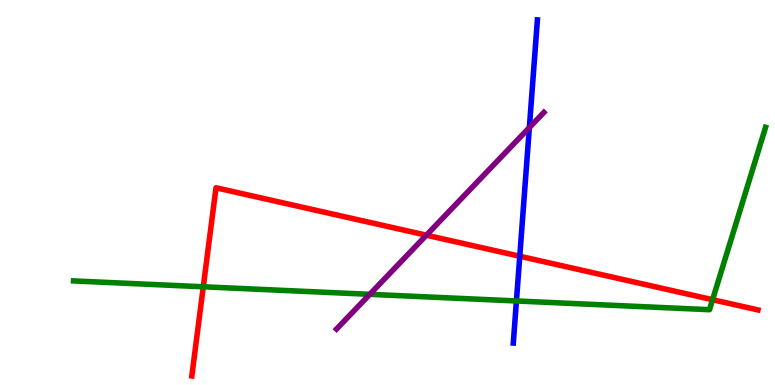[{'lines': ['blue', 'red'], 'intersections': [{'x': 6.71, 'y': 3.34}]}, {'lines': ['green', 'red'], 'intersections': [{'x': 2.62, 'y': 2.55}, {'x': 9.19, 'y': 2.22}]}, {'lines': ['purple', 'red'], 'intersections': [{'x': 5.5, 'y': 3.89}]}, {'lines': ['blue', 'green'], 'intersections': [{'x': 6.66, 'y': 2.18}]}, {'lines': ['blue', 'purple'], 'intersections': [{'x': 6.83, 'y': 6.69}]}, {'lines': ['green', 'purple'], 'intersections': [{'x': 4.77, 'y': 2.36}]}]